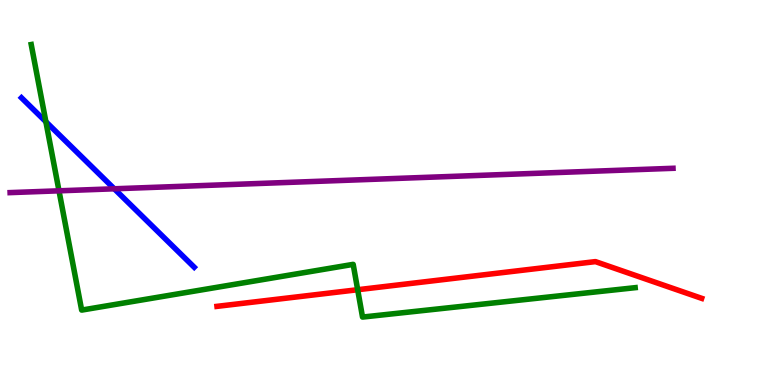[{'lines': ['blue', 'red'], 'intersections': []}, {'lines': ['green', 'red'], 'intersections': [{'x': 4.62, 'y': 2.47}]}, {'lines': ['purple', 'red'], 'intersections': []}, {'lines': ['blue', 'green'], 'intersections': [{'x': 0.592, 'y': 6.84}]}, {'lines': ['blue', 'purple'], 'intersections': [{'x': 1.47, 'y': 5.1}]}, {'lines': ['green', 'purple'], 'intersections': [{'x': 0.761, 'y': 5.04}]}]